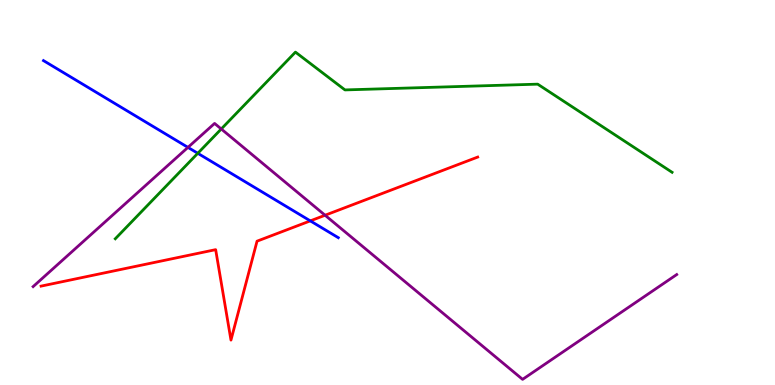[{'lines': ['blue', 'red'], 'intersections': [{'x': 4.0, 'y': 4.26}]}, {'lines': ['green', 'red'], 'intersections': []}, {'lines': ['purple', 'red'], 'intersections': [{'x': 4.19, 'y': 4.41}]}, {'lines': ['blue', 'green'], 'intersections': [{'x': 2.55, 'y': 6.02}]}, {'lines': ['blue', 'purple'], 'intersections': [{'x': 2.43, 'y': 6.17}]}, {'lines': ['green', 'purple'], 'intersections': [{'x': 2.86, 'y': 6.65}]}]